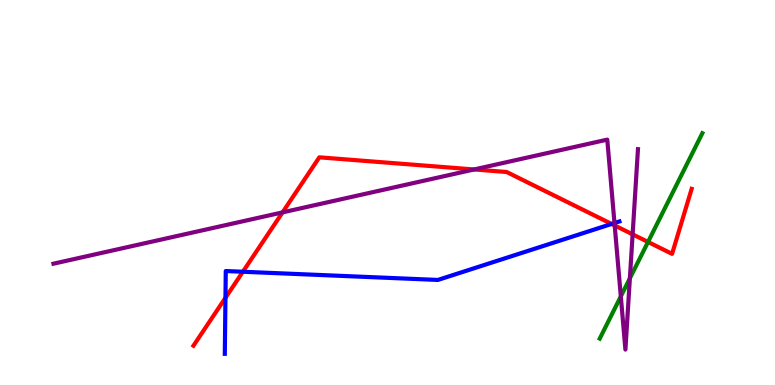[{'lines': ['blue', 'red'], 'intersections': [{'x': 2.91, 'y': 2.26}, {'x': 3.13, 'y': 2.94}, {'x': 7.89, 'y': 4.18}]}, {'lines': ['green', 'red'], 'intersections': [{'x': 8.36, 'y': 3.72}]}, {'lines': ['purple', 'red'], 'intersections': [{'x': 3.65, 'y': 4.48}, {'x': 6.12, 'y': 5.6}, {'x': 7.93, 'y': 4.14}, {'x': 8.16, 'y': 3.91}]}, {'lines': ['blue', 'green'], 'intersections': []}, {'lines': ['blue', 'purple'], 'intersections': [{'x': 7.93, 'y': 4.21}]}, {'lines': ['green', 'purple'], 'intersections': [{'x': 8.01, 'y': 2.3}, {'x': 8.13, 'y': 2.77}]}]